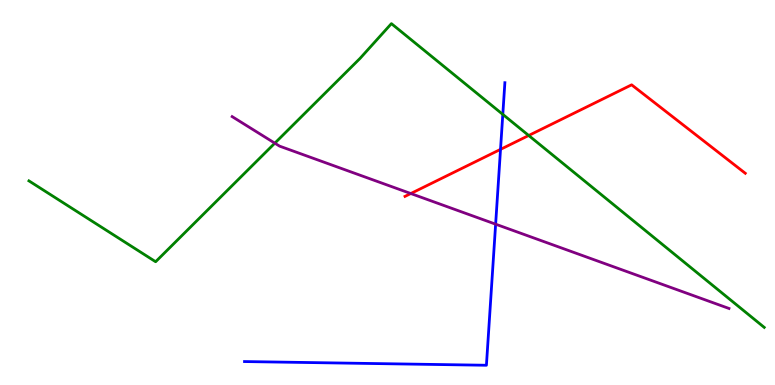[{'lines': ['blue', 'red'], 'intersections': [{'x': 6.46, 'y': 6.12}]}, {'lines': ['green', 'red'], 'intersections': [{'x': 6.82, 'y': 6.48}]}, {'lines': ['purple', 'red'], 'intersections': [{'x': 5.3, 'y': 4.97}]}, {'lines': ['blue', 'green'], 'intersections': [{'x': 6.49, 'y': 7.03}]}, {'lines': ['blue', 'purple'], 'intersections': [{'x': 6.4, 'y': 4.18}]}, {'lines': ['green', 'purple'], 'intersections': [{'x': 3.55, 'y': 6.28}]}]